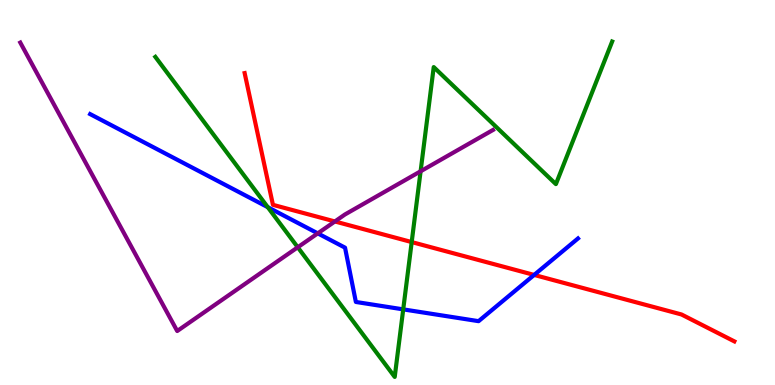[{'lines': ['blue', 'red'], 'intersections': [{'x': 6.89, 'y': 2.86}]}, {'lines': ['green', 'red'], 'intersections': [{'x': 5.31, 'y': 3.71}]}, {'lines': ['purple', 'red'], 'intersections': [{'x': 4.32, 'y': 4.25}]}, {'lines': ['blue', 'green'], 'intersections': [{'x': 3.45, 'y': 4.62}, {'x': 5.2, 'y': 1.96}]}, {'lines': ['blue', 'purple'], 'intersections': [{'x': 4.1, 'y': 3.94}]}, {'lines': ['green', 'purple'], 'intersections': [{'x': 3.84, 'y': 3.58}, {'x': 5.43, 'y': 5.55}]}]